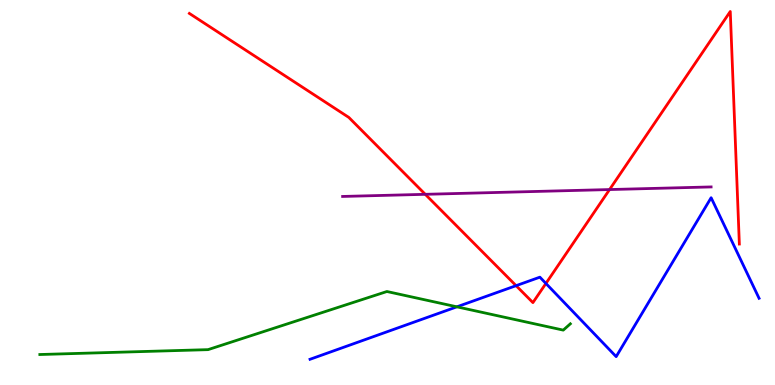[{'lines': ['blue', 'red'], 'intersections': [{'x': 6.66, 'y': 2.58}, {'x': 7.04, 'y': 2.64}]}, {'lines': ['green', 'red'], 'intersections': []}, {'lines': ['purple', 'red'], 'intersections': [{'x': 5.49, 'y': 4.95}, {'x': 7.87, 'y': 5.08}]}, {'lines': ['blue', 'green'], 'intersections': [{'x': 5.9, 'y': 2.03}]}, {'lines': ['blue', 'purple'], 'intersections': []}, {'lines': ['green', 'purple'], 'intersections': []}]